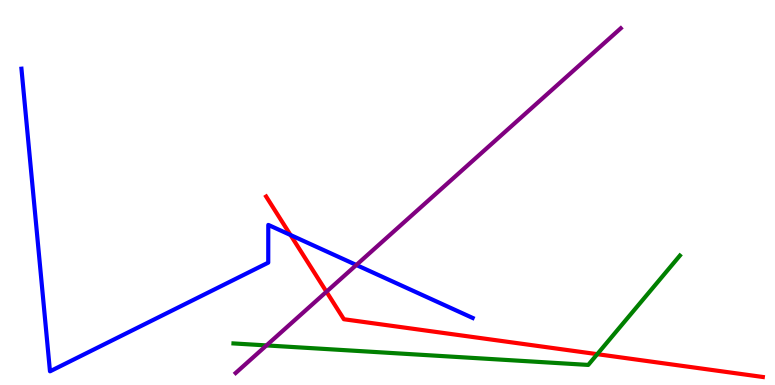[{'lines': ['blue', 'red'], 'intersections': [{'x': 3.75, 'y': 3.9}]}, {'lines': ['green', 'red'], 'intersections': [{'x': 7.71, 'y': 0.801}]}, {'lines': ['purple', 'red'], 'intersections': [{'x': 4.21, 'y': 2.42}]}, {'lines': ['blue', 'green'], 'intersections': []}, {'lines': ['blue', 'purple'], 'intersections': [{'x': 4.6, 'y': 3.12}]}, {'lines': ['green', 'purple'], 'intersections': [{'x': 3.44, 'y': 1.03}]}]